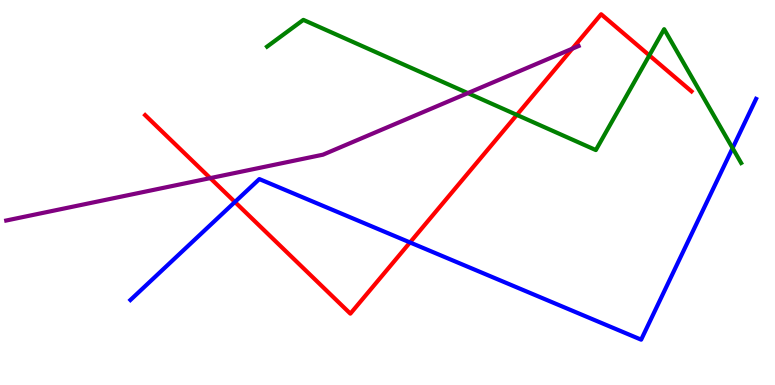[{'lines': ['blue', 'red'], 'intersections': [{'x': 3.03, 'y': 4.75}, {'x': 5.29, 'y': 3.7}]}, {'lines': ['green', 'red'], 'intersections': [{'x': 6.67, 'y': 7.02}, {'x': 8.38, 'y': 8.56}]}, {'lines': ['purple', 'red'], 'intersections': [{'x': 2.71, 'y': 5.37}, {'x': 7.38, 'y': 8.74}]}, {'lines': ['blue', 'green'], 'intersections': [{'x': 9.45, 'y': 6.15}]}, {'lines': ['blue', 'purple'], 'intersections': []}, {'lines': ['green', 'purple'], 'intersections': [{'x': 6.04, 'y': 7.58}]}]